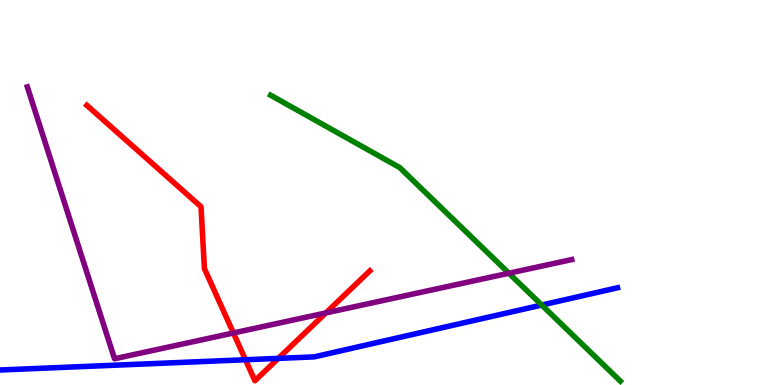[{'lines': ['blue', 'red'], 'intersections': [{'x': 3.17, 'y': 0.656}, {'x': 3.59, 'y': 0.691}]}, {'lines': ['green', 'red'], 'intersections': []}, {'lines': ['purple', 'red'], 'intersections': [{'x': 3.01, 'y': 1.35}, {'x': 4.2, 'y': 1.87}]}, {'lines': ['blue', 'green'], 'intersections': [{'x': 6.99, 'y': 2.08}]}, {'lines': ['blue', 'purple'], 'intersections': []}, {'lines': ['green', 'purple'], 'intersections': [{'x': 6.57, 'y': 2.9}]}]